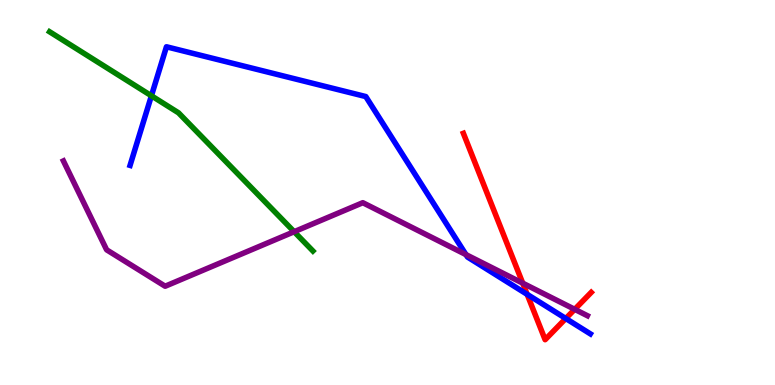[{'lines': ['blue', 'red'], 'intersections': [{'x': 6.8, 'y': 2.35}, {'x': 7.3, 'y': 1.73}]}, {'lines': ['green', 'red'], 'intersections': []}, {'lines': ['purple', 'red'], 'intersections': [{'x': 6.74, 'y': 2.64}, {'x': 7.42, 'y': 1.97}]}, {'lines': ['blue', 'green'], 'intersections': [{'x': 1.95, 'y': 7.51}]}, {'lines': ['blue', 'purple'], 'intersections': [{'x': 6.01, 'y': 3.39}]}, {'lines': ['green', 'purple'], 'intersections': [{'x': 3.8, 'y': 3.98}]}]